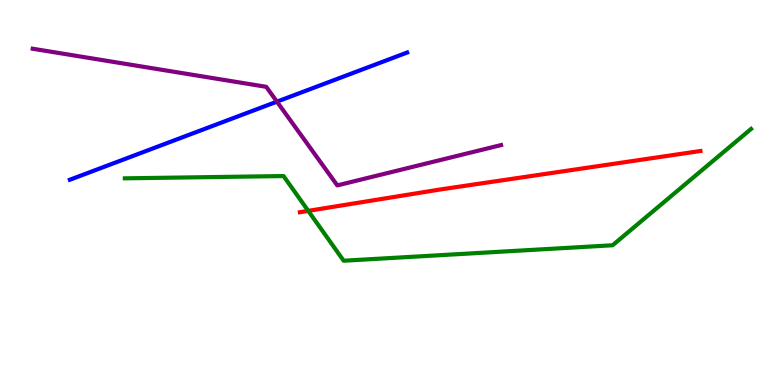[{'lines': ['blue', 'red'], 'intersections': []}, {'lines': ['green', 'red'], 'intersections': [{'x': 3.98, 'y': 4.52}]}, {'lines': ['purple', 'red'], 'intersections': []}, {'lines': ['blue', 'green'], 'intersections': []}, {'lines': ['blue', 'purple'], 'intersections': [{'x': 3.57, 'y': 7.36}]}, {'lines': ['green', 'purple'], 'intersections': []}]